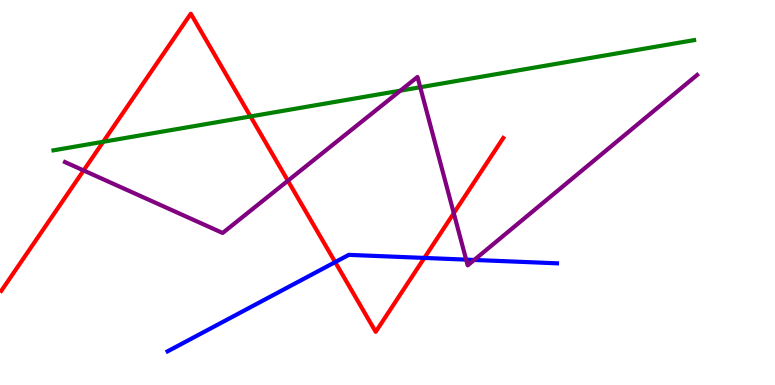[{'lines': ['blue', 'red'], 'intersections': [{'x': 4.33, 'y': 3.19}, {'x': 5.48, 'y': 3.3}]}, {'lines': ['green', 'red'], 'intersections': [{'x': 1.33, 'y': 6.32}, {'x': 3.23, 'y': 6.98}]}, {'lines': ['purple', 'red'], 'intersections': [{'x': 1.08, 'y': 5.57}, {'x': 3.71, 'y': 5.31}, {'x': 5.86, 'y': 4.46}]}, {'lines': ['blue', 'green'], 'intersections': []}, {'lines': ['blue', 'purple'], 'intersections': [{'x': 6.01, 'y': 3.26}, {'x': 6.12, 'y': 3.25}]}, {'lines': ['green', 'purple'], 'intersections': [{'x': 5.17, 'y': 7.65}, {'x': 5.42, 'y': 7.73}]}]